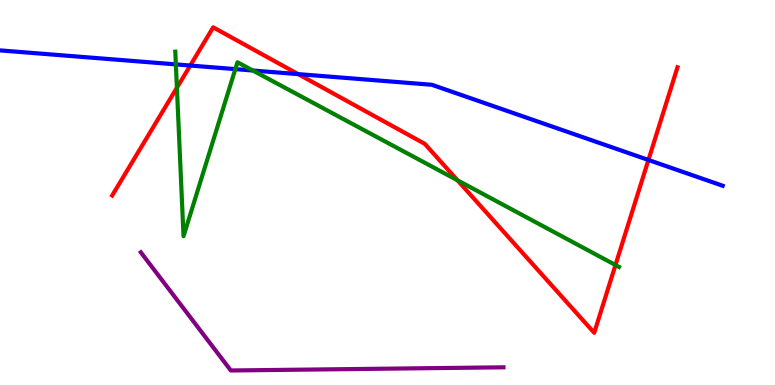[{'lines': ['blue', 'red'], 'intersections': [{'x': 2.45, 'y': 8.3}, {'x': 3.85, 'y': 8.07}, {'x': 8.37, 'y': 5.85}]}, {'lines': ['green', 'red'], 'intersections': [{'x': 2.28, 'y': 7.72}, {'x': 5.9, 'y': 5.32}, {'x': 7.94, 'y': 3.12}]}, {'lines': ['purple', 'red'], 'intersections': []}, {'lines': ['blue', 'green'], 'intersections': [{'x': 2.27, 'y': 8.33}, {'x': 3.04, 'y': 8.2}, {'x': 3.26, 'y': 8.17}]}, {'lines': ['blue', 'purple'], 'intersections': []}, {'lines': ['green', 'purple'], 'intersections': []}]